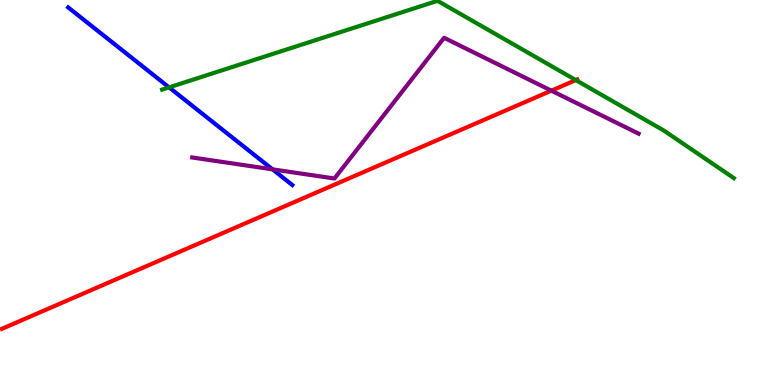[{'lines': ['blue', 'red'], 'intersections': []}, {'lines': ['green', 'red'], 'intersections': [{'x': 7.43, 'y': 7.92}]}, {'lines': ['purple', 'red'], 'intersections': [{'x': 7.11, 'y': 7.65}]}, {'lines': ['blue', 'green'], 'intersections': [{'x': 2.18, 'y': 7.73}]}, {'lines': ['blue', 'purple'], 'intersections': [{'x': 3.52, 'y': 5.6}]}, {'lines': ['green', 'purple'], 'intersections': []}]